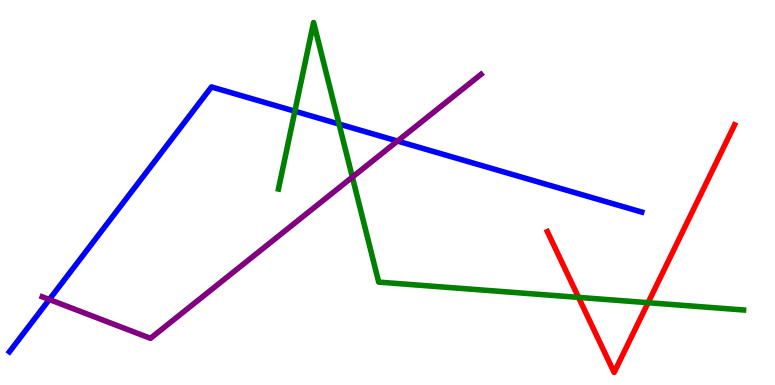[{'lines': ['blue', 'red'], 'intersections': []}, {'lines': ['green', 'red'], 'intersections': [{'x': 7.47, 'y': 2.28}, {'x': 8.36, 'y': 2.14}]}, {'lines': ['purple', 'red'], 'intersections': []}, {'lines': ['blue', 'green'], 'intersections': [{'x': 3.8, 'y': 7.11}, {'x': 4.37, 'y': 6.78}]}, {'lines': ['blue', 'purple'], 'intersections': [{'x': 0.636, 'y': 2.22}, {'x': 5.13, 'y': 6.34}]}, {'lines': ['green', 'purple'], 'intersections': [{'x': 4.55, 'y': 5.4}]}]